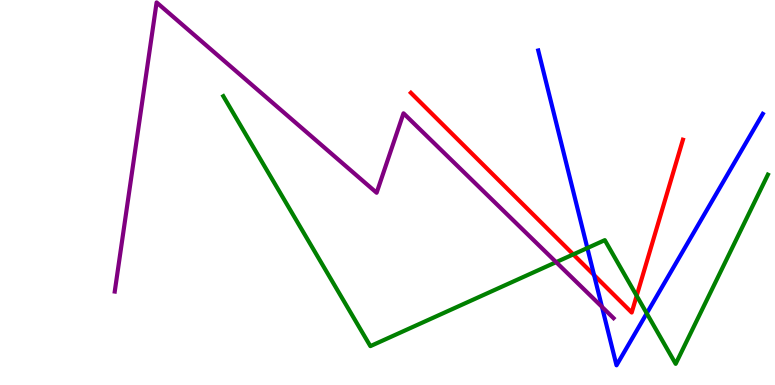[{'lines': ['blue', 'red'], 'intersections': [{'x': 7.67, 'y': 2.86}]}, {'lines': ['green', 'red'], 'intersections': [{'x': 7.4, 'y': 3.39}, {'x': 8.22, 'y': 2.32}]}, {'lines': ['purple', 'red'], 'intersections': []}, {'lines': ['blue', 'green'], 'intersections': [{'x': 7.58, 'y': 3.56}, {'x': 8.35, 'y': 1.86}]}, {'lines': ['blue', 'purple'], 'intersections': [{'x': 7.77, 'y': 2.03}]}, {'lines': ['green', 'purple'], 'intersections': [{'x': 7.18, 'y': 3.19}]}]